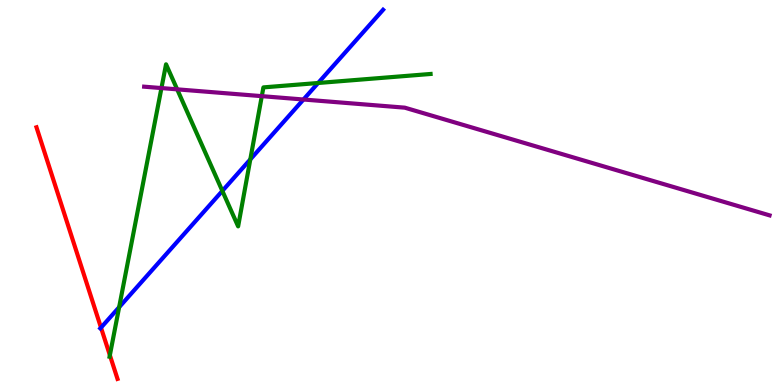[{'lines': ['blue', 'red'], 'intersections': [{'x': 1.3, 'y': 1.49}]}, {'lines': ['green', 'red'], 'intersections': [{'x': 1.42, 'y': 0.774}]}, {'lines': ['purple', 'red'], 'intersections': []}, {'lines': ['blue', 'green'], 'intersections': [{'x': 1.54, 'y': 2.02}, {'x': 2.87, 'y': 5.04}, {'x': 3.23, 'y': 5.86}, {'x': 4.1, 'y': 7.84}]}, {'lines': ['blue', 'purple'], 'intersections': [{'x': 3.92, 'y': 7.42}]}, {'lines': ['green', 'purple'], 'intersections': [{'x': 2.08, 'y': 7.71}, {'x': 2.29, 'y': 7.68}, {'x': 3.38, 'y': 7.5}]}]